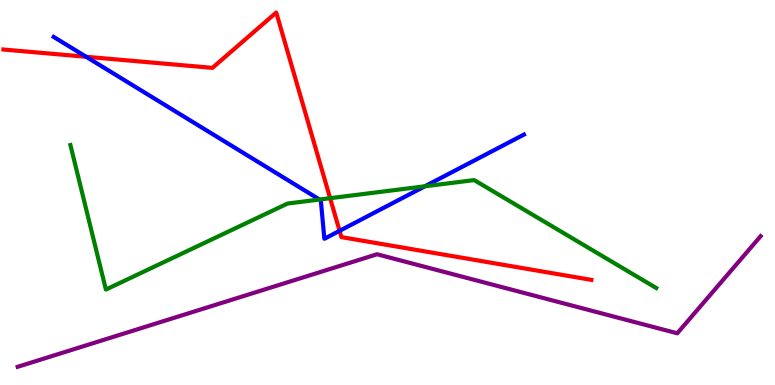[{'lines': ['blue', 'red'], 'intersections': [{'x': 1.11, 'y': 8.53}, {'x': 4.38, 'y': 4.0}]}, {'lines': ['green', 'red'], 'intersections': [{'x': 4.26, 'y': 4.85}]}, {'lines': ['purple', 'red'], 'intersections': []}, {'lines': ['blue', 'green'], 'intersections': [{'x': 4.12, 'y': 4.82}, {'x': 5.48, 'y': 5.16}]}, {'lines': ['blue', 'purple'], 'intersections': []}, {'lines': ['green', 'purple'], 'intersections': []}]